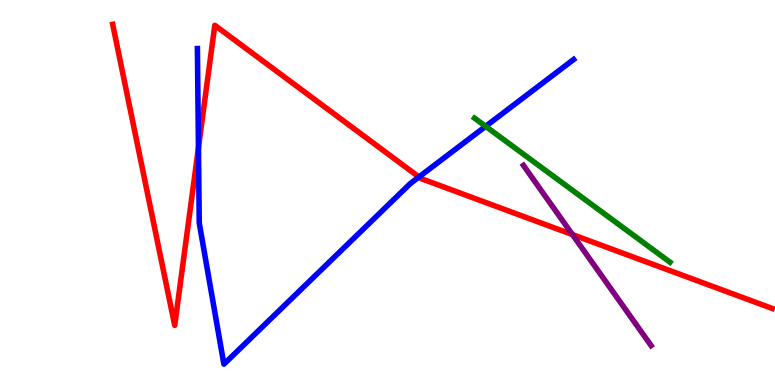[{'lines': ['blue', 'red'], 'intersections': [{'x': 2.56, 'y': 6.16}, {'x': 5.41, 'y': 5.4}]}, {'lines': ['green', 'red'], 'intersections': []}, {'lines': ['purple', 'red'], 'intersections': [{'x': 7.39, 'y': 3.91}]}, {'lines': ['blue', 'green'], 'intersections': [{'x': 6.27, 'y': 6.72}]}, {'lines': ['blue', 'purple'], 'intersections': []}, {'lines': ['green', 'purple'], 'intersections': []}]